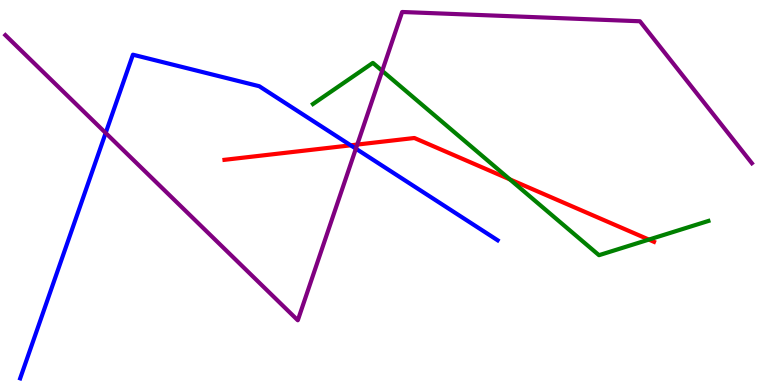[{'lines': ['blue', 'red'], 'intersections': [{'x': 4.53, 'y': 6.23}]}, {'lines': ['green', 'red'], 'intersections': [{'x': 6.58, 'y': 5.34}, {'x': 8.37, 'y': 3.78}]}, {'lines': ['purple', 'red'], 'intersections': [{'x': 4.61, 'y': 6.25}]}, {'lines': ['blue', 'green'], 'intersections': []}, {'lines': ['blue', 'purple'], 'intersections': [{'x': 1.36, 'y': 6.55}, {'x': 4.59, 'y': 6.14}]}, {'lines': ['green', 'purple'], 'intersections': [{'x': 4.93, 'y': 8.16}]}]